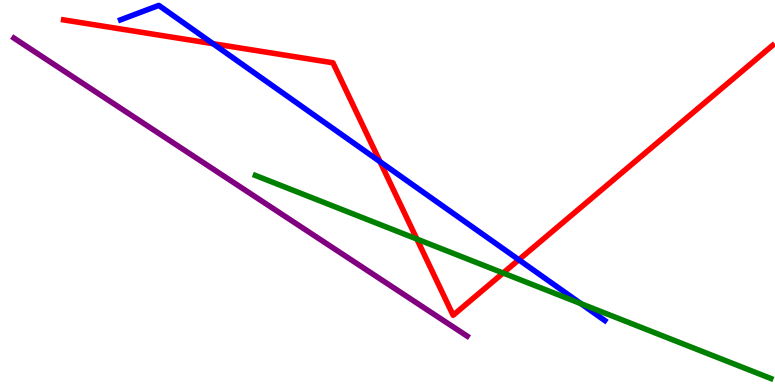[{'lines': ['blue', 'red'], 'intersections': [{'x': 2.75, 'y': 8.87}, {'x': 4.9, 'y': 5.8}, {'x': 6.69, 'y': 3.25}]}, {'lines': ['green', 'red'], 'intersections': [{'x': 5.38, 'y': 3.79}, {'x': 6.49, 'y': 2.91}]}, {'lines': ['purple', 'red'], 'intersections': []}, {'lines': ['blue', 'green'], 'intersections': [{'x': 7.5, 'y': 2.11}]}, {'lines': ['blue', 'purple'], 'intersections': []}, {'lines': ['green', 'purple'], 'intersections': []}]